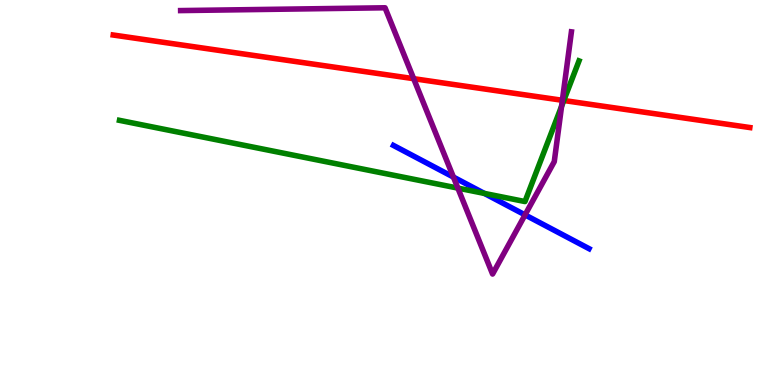[{'lines': ['blue', 'red'], 'intersections': []}, {'lines': ['green', 'red'], 'intersections': [{'x': 7.27, 'y': 7.39}]}, {'lines': ['purple', 'red'], 'intersections': [{'x': 5.34, 'y': 7.96}, {'x': 7.26, 'y': 7.39}]}, {'lines': ['blue', 'green'], 'intersections': [{'x': 6.25, 'y': 4.98}]}, {'lines': ['blue', 'purple'], 'intersections': [{'x': 5.85, 'y': 5.4}, {'x': 6.77, 'y': 4.42}]}, {'lines': ['green', 'purple'], 'intersections': [{'x': 5.91, 'y': 5.11}, {'x': 7.25, 'y': 7.24}]}]